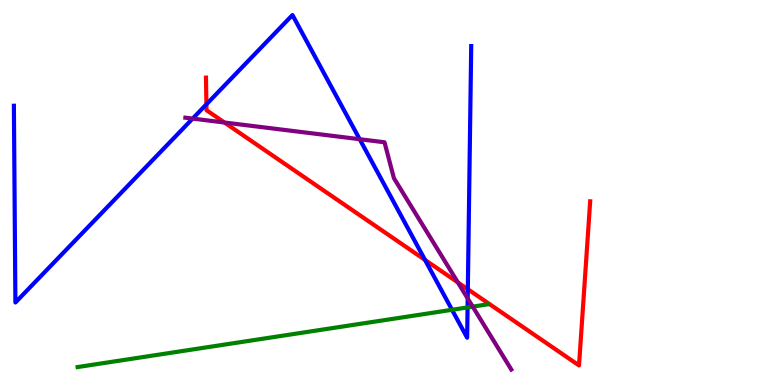[{'lines': ['blue', 'red'], 'intersections': [{'x': 2.66, 'y': 7.29}, {'x': 5.48, 'y': 3.25}, {'x': 6.04, 'y': 2.49}]}, {'lines': ['green', 'red'], 'intersections': []}, {'lines': ['purple', 'red'], 'intersections': [{'x': 2.9, 'y': 6.82}, {'x': 5.91, 'y': 2.66}]}, {'lines': ['blue', 'green'], 'intersections': [{'x': 5.83, 'y': 1.95}, {'x': 6.03, 'y': 2.01}]}, {'lines': ['blue', 'purple'], 'intersections': [{'x': 2.49, 'y': 6.92}, {'x': 4.64, 'y': 6.38}, {'x': 6.03, 'y': 2.25}]}, {'lines': ['green', 'purple'], 'intersections': [{'x': 6.1, 'y': 2.04}]}]